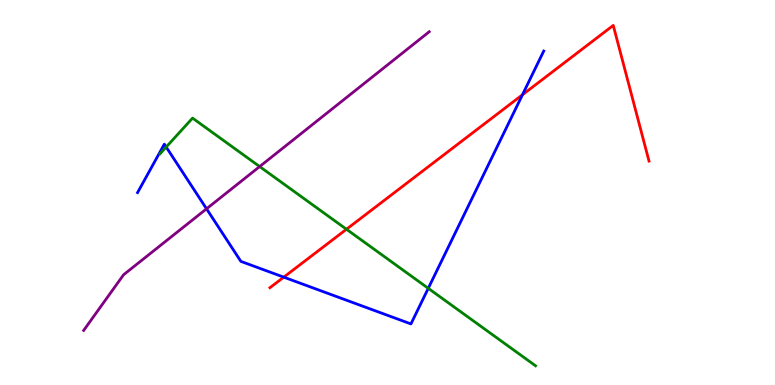[{'lines': ['blue', 'red'], 'intersections': [{'x': 3.66, 'y': 2.8}, {'x': 6.74, 'y': 7.54}]}, {'lines': ['green', 'red'], 'intersections': [{'x': 4.47, 'y': 4.05}]}, {'lines': ['purple', 'red'], 'intersections': []}, {'lines': ['blue', 'green'], 'intersections': [{'x': 2.14, 'y': 6.18}, {'x': 5.53, 'y': 2.51}]}, {'lines': ['blue', 'purple'], 'intersections': [{'x': 2.66, 'y': 4.58}]}, {'lines': ['green', 'purple'], 'intersections': [{'x': 3.35, 'y': 5.67}]}]